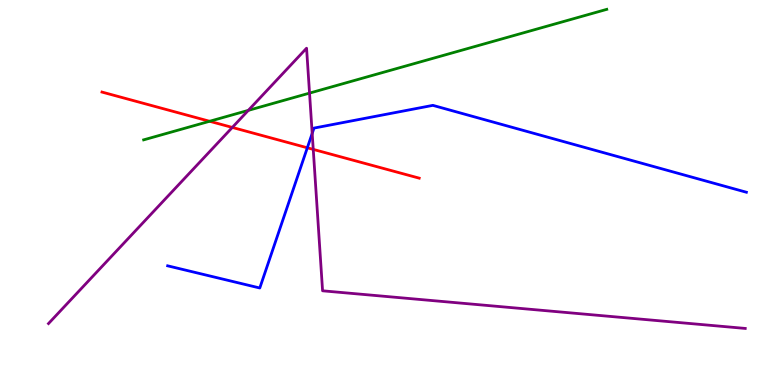[{'lines': ['blue', 'red'], 'intersections': [{'x': 3.97, 'y': 6.16}]}, {'lines': ['green', 'red'], 'intersections': [{'x': 2.7, 'y': 6.85}]}, {'lines': ['purple', 'red'], 'intersections': [{'x': 3.0, 'y': 6.69}, {'x': 4.04, 'y': 6.12}]}, {'lines': ['blue', 'green'], 'intersections': []}, {'lines': ['blue', 'purple'], 'intersections': [{'x': 4.03, 'y': 6.53}]}, {'lines': ['green', 'purple'], 'intersections': [{'x': 3.2, 'y': 7.13}, {'x': 3.99, 'y': 7.58}]}]